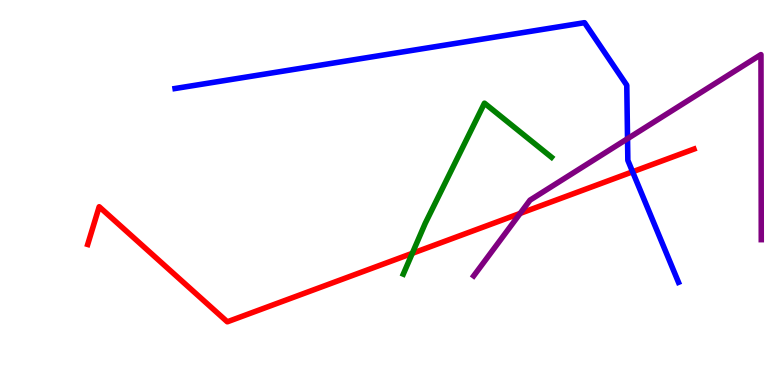[{'lines': ['blue', 'red'], 'intersections': [{'x': 8.16, 'y': 5.54}]}, {'lines': ['green', 'red'], 'intersections': [{'x': 5.32, 'y': 3.42}]}, {'lines': ['purple', 'red'], 'intersections': [{'x': 6.71, 'y': 4.46}]}, {'lines': ['blue', 'green'], 'intersections': []}, {'lines': ['blue', 'purple'], 'intersections': [{'x': 8.1, 'y': 6.4}]}, {'lines': ['green', 'purple'], 'intersections': []}]